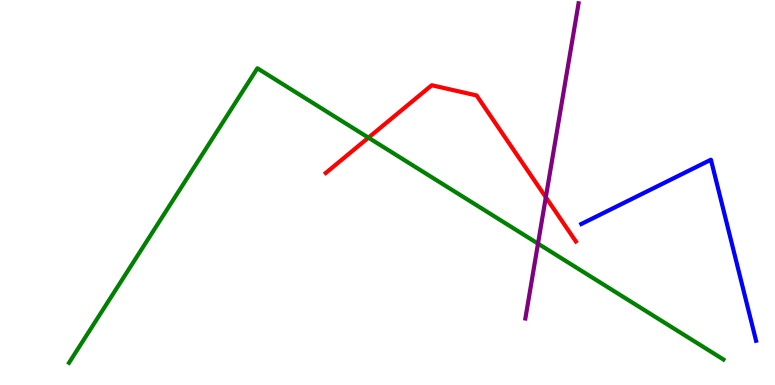[{'lines': ['blue', 'red'], 'intersections': []}, {'lines': ['green', 'red'], 'intersections': [{'x': 4.75, 'y': 6.42}]}, {'lines': ['purple', 'red'], 'intersections': [{'x': 7.04, 'y': 4.88}]}, {'lines': ['blue', 'green'], 'intersections': []}, {'lines': ['blue', 'purple'], 'intersections': []}, {'lines': ['green', 'purple'], 'intersections': [{'x': 6.94, 'y': 3.67}]}]